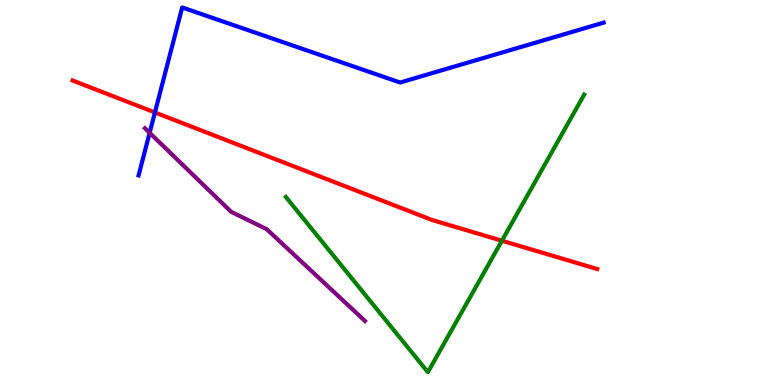[{'lines': ['blue', 'red'], 'intersections': [{'x': 2.0, 'y': 7.08}]}, {'lines': ['green', 'red'], 'intersections': [{'x': 6.48, 'y': 3.75}]}, {'lines': ['purple', 'red'], 'intersections': []}, {'lines': ['blue', 'green'], 'intersections': []}, {'lines': ['blue', 'purple'], 'intersections': [{'x': 1.93, 'y': 6.55}]}, {'lines': ['green', 'purple'], 'intersections': []}]